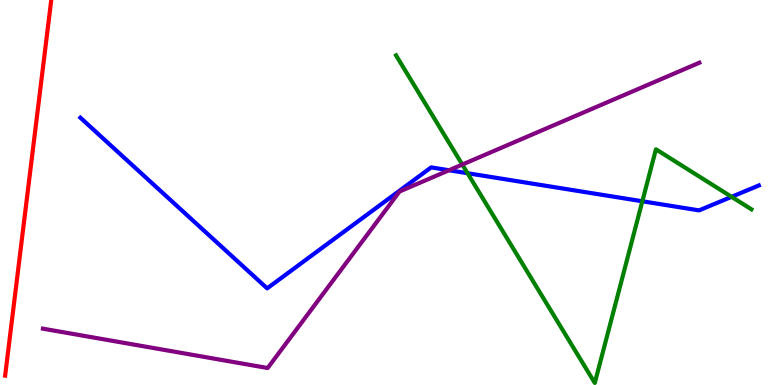[{'lines': ['blue', 'red'], 'intersections': []}, {'lines': ['green', 'red'], 'intersections': []}, {'lines': ['purple', 'red'], 'intersections': []}, {'lines': ['blue', 'green'], 'intersections': [{'x': 6.03, 'y': 5.5}, {'x': 8.29, 'y': 4.77}, {'x': 9.44, 'y': 4.89}]}, {'lines': ['blue', 'purple'], 'intersections': [{'x': 5.79, 'y': 5.58}]}, {'lines': ['green', 'purple'], 'intersections': [{'x': 5.96, 'y': 5.73}]}]